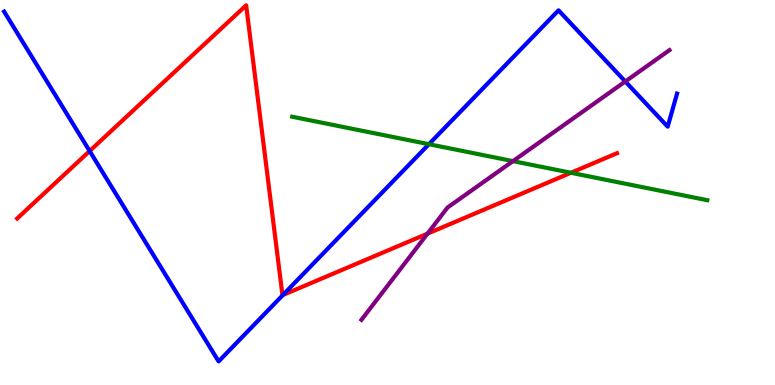[{'lines': ['blue', 'red'], 'intersections': [{'x': 1.16, 'y': 6.08}, {'x': 3.65, 'y': 2.34}]}, {'lines': ['green', 'red'], 'intersections': [{'x': 7.37, 'y': 5.51}]}, {'lines': ['purple', 'red'], 'intersections': [{'x': 5.52, 'y': 3.93}]}, {'lines': ['blue', 'green'], 'intersections': [{'x': 5.53, 'y': 6.25}]}, {'lines': ['blue', 'purple'], 'intersections': [{'x': 8.07, 'y': 7.88}]}, {'lines': ['green', 'purple'], 'intersections': [{'x': 6.62, 'y': 5.82}]}]